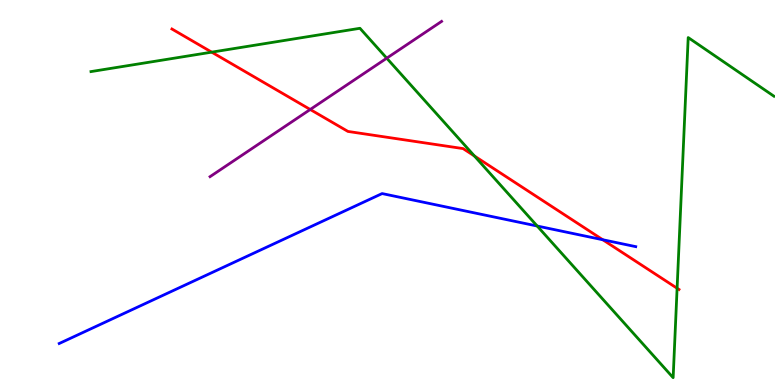[{'lines': ['blue', 'red'], 'intersections': [{'x': 7.78, 'y': 3.77}]}, {'lines': ['green', 'red'], 'intersections': [{'x': 2.73, 'y': 8.65}, {'x': 6.12, 'y': 5.95}, {'x': 8.74, 'y': 2.51}]}, {'lines': ['purple', 'red'], 'intersections': [{'x': 4.0, 'y': 7.16}]}, {'lines': ['blue', 'green'], 'intersections': [{'x': 6.93, 'y': 4.13}]}, {'lines': ['blue', 'purple'], 'intersections': []}, {'lines': ['green', 'purple'], 'intersections': [{'x': 4.99, 'y': 8.49}]}]